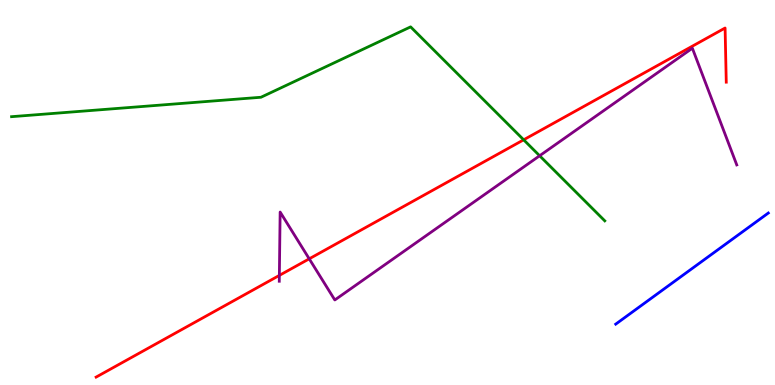[{'lines': ['blue', 'red'], 'intersections': []}, {'lines': ['green', 'red'], 'intersections': [{'x': 6.76, 'y': 6.37}]}, {'lines': ['purple', 'red'], 'intersections': [{'x': 3.6, 'y': 2.85}, {'x': 3.99, 'y': 3.28}]}, {'lines': ['blue', 'green'], 'intersections': []}, {'lines': ['blue', 'purple'], 'intersections': []}, {'lines': ['green', 'purple'], 'intersections': [{'x': 6.96, 'y': 5.95}]}]